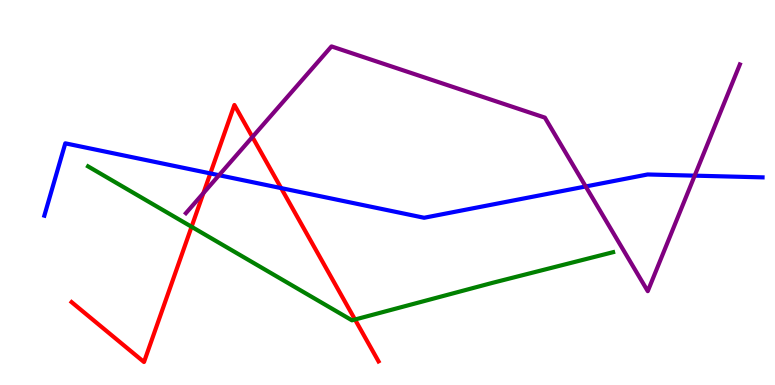[{'lines': ['blue', 'red'], 'intersections': [{'x': 2.71, 'y': 5.5}, {'x': 3.63, 'y': 5.11}]}, {'lines': ['green', 'red'], 'intersections': [{'x': 2.47, 'y': 4.11}, {'x': 4.58, 'y': 1.7}]}, {'lines': ['purple', 'red'], 'intersections': [{'x': 2.62, 'y': 4.98}, {'x': 3.26, 'y': 6.44}]}, {'lines': ['blue', 'green'], 'intersections': []}, {'lines': ['blue', 'purple'], 'intersections': [{'x': 2.83, 'y': 5.45}, {'x': 7.56, 'y': 5.16}, {'x': 8.96, 'y': 5.44}]}, {'lines': ['green', 'purple'], 'intersections': []}]